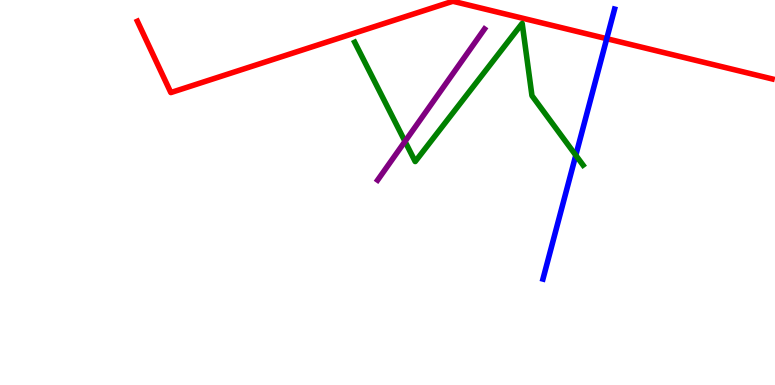[{'lines': ['blue', 'red'], 'intersections': [{'x': 7.83, 'y': 9.0}]}, {'lines': ['green', 'red'], 'intersections': []}, {'lines': ['purple', 'red'], 'intersections': []}, {'lines': ['blue', 'green'], 'intersections': [{'x': 7.43, 'y': 5.97}]}, {'lines': ['blue', 'purple'], 'intersections': []}, {'lines': ['green', 'purple'], 'intersections': [{'x': 5.23, 'y': 6.33}]}]